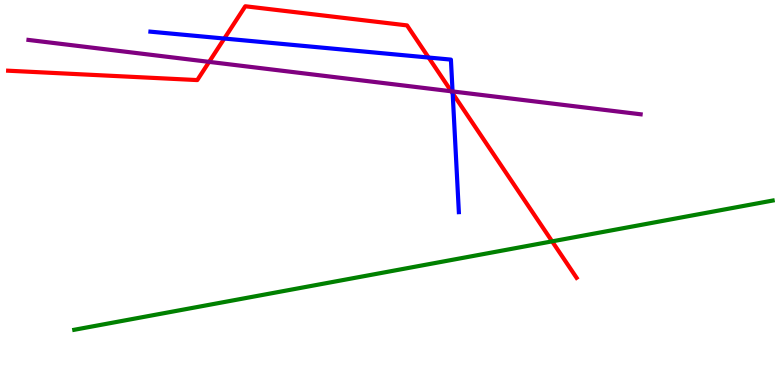[{'lines': ['blue', 'red'], 'intersections': [{'x': 2.89, 'y': 9.0}, {'x': 5.53, 'y': 8.51}, {'x': 5.84, 'y': 7.58}]}, {'lines': ['green', 'red'], 'intersections': [{'x': 7.12, 'y': 3.73}]}, {'lines': ['purple', 'red'], 'intersections': [{'x': 2.7, 'y': 8.39}, {'x': 5.82, 'y': 7.63}]}, {'lines': ['blue', 'green'], 'intersections': []}, {'lines': ['blue', 'purple'], 'intersections': [{'x': 5.84, 'y': 7.62}]}, {'lines': ['green', 'purple'], 'intersections': []}]